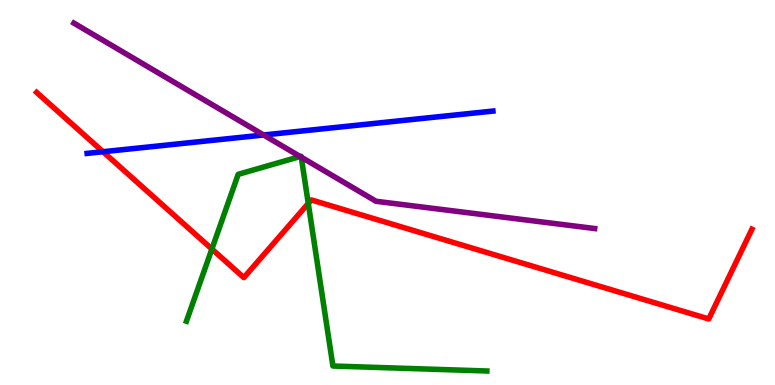[{'lines': ['blue', 'red'], 'intersections': [{'x': 1.33, 'y': 6.06}]}, {'lines': ['green', 'red'], 'intersections': [{'x': 2.73, 'y': 3.53}, {'x': 3.98, 'y': 4.72}]}, {'lines': ['purple', 'red'], 'intersections': []}, {'lines': ['blue', 'green'], 'intersections': []}, {'lines': ['blue', 'purple'], 'intersections': [{'x': 3.4, 'y': 6.49}]}, {'lines': ['green', 'purple'], 'intersections': [{'x': 3.87, 'y': 5.93}, {'x': 3.89, 'y': 5.92}]}]